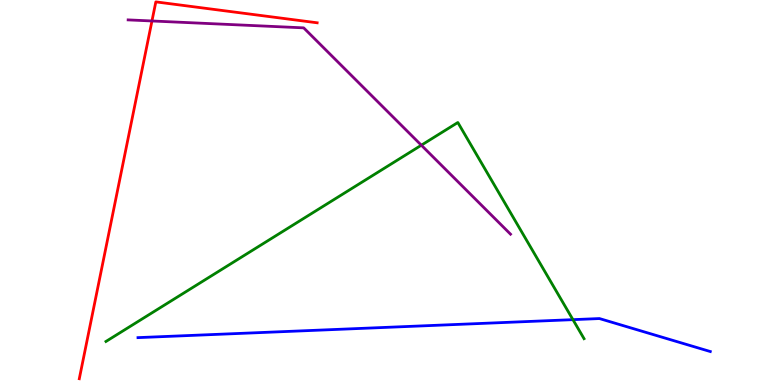[{'lines': ['blue', 'red'], 'intersections': []}, {'lines': ['green', 'red'], 'intersections': []}, {'lines': ['purple', 'red'], 'intersections': [{'x': 1.96, 'y': 9.46}]}, {'lines': ['blue', 'green'], 'intersections': [{'x': 7.39, 'y': 1.7}]}, {'lines': ['blue', 'purple'], 'intersections': []}, {'lines': ['green', 'purple'], 'intersections': [{'x': 5.44, 'y': 6.23}]}]